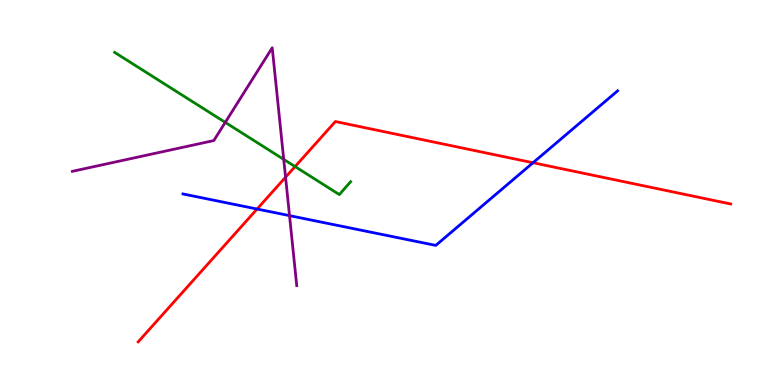[{'lines': ['blue', 'red'], 'intersections': [{'x': 3.32, 'y': 4.57}, {'x': 6.88, 'y': 5.77}]}, {'lines': ['green', 'red'], 'intersections': [{'x': 3.81, 'y': 5.67}]}, {'lines': ['purple', 'red'], 'intersections': [{'x': 3.68, 'y': 5.4}]}, {'lines': ['blue', 'green'], 'intersections': []}, {'lines': ['blue', 'purple'], 'intersections': [{'x': 3.74, 'y': 4.4}]}, {'lines': ['green', 'purple'], 'intersections': [{'x': 2.91, 'y': 6.82}, {'x': 3.66, 'y': 5.86}]}]